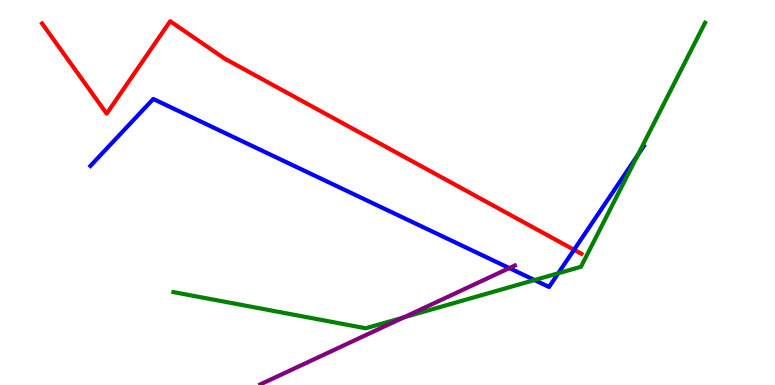[{'lines': ['blue', 'red'], 'intersections': [{'x': 7.41, 'y': 3.51}]}, {'lines': ['green', 'red'], 'intersections': []}, {'lines': ['purple', 'red'], 'intersections': []}, {'lines': ['blue', 'green'], 'intersections': [{'x': 6.9, 'y': 2.73}, {'x': 7.2, 'y': 2.9}, {'x': 8.23, 'y': 5.97}]}, {'lines': ['blue', 'purple'], 'intersections': [{'x': 6.57, 'y': 3.04}]}, {'lines': ['green', 'purple'], 'intersections': [{'x': 5.21, 'y': 1.76}]}]